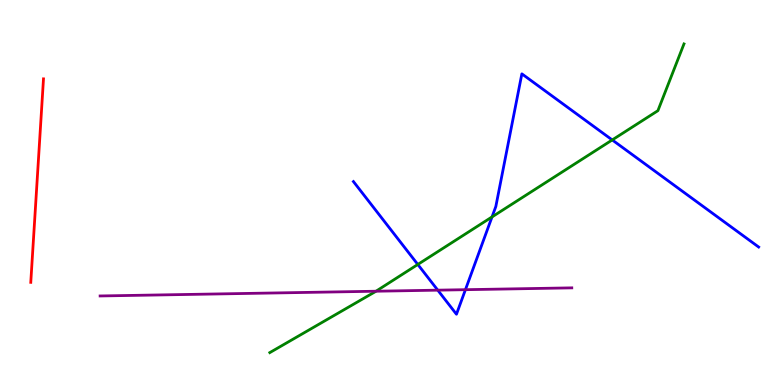[{'lines': ['blue', 'red'], 'intersections': []}, {'lines': ['green', 'red'], 'intersections': []}, {'lines': ['purple', 'red'], 'intersections': []}, {'lines': ['blue', 'green'], 'intersections': [{'x': 5.39, 'y': 3.13}, {'x': 6.35, 'y': 4.37}, {'x': 7.9, 'y': 6.37}]}, {'lines': ['blue', 'purple'], 'intersections': [{'x': 5.65, 'y': 2.46}, {'x': 6.01, 'y': 2.48}]}, {'lines': ['green', 'purple'], 'intersections': [{'x': 4.85, 'y': 2.44}]}]